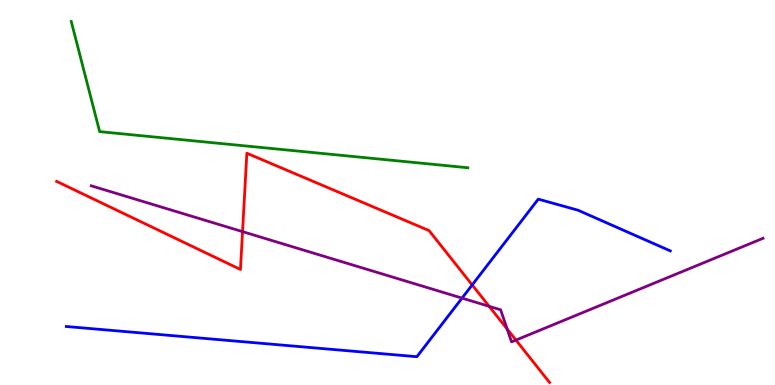[{'lines': ['blue', 'red'], 'intersections': [{'x': 6.09, 'y': 2.6}]}, {'lines': ['green', 'red'], 'intersections': []}, {'lines': ['purple', 'red'], 'intersections': [{'x': 3.13, 'y': 3.98}, {'x': 6.31, 'y': 2.04}, {'x': 6.54, 'y': 1.45}, {'x': 6.66, 'y': 1.17}]}, {'lines': ['blue', 'green'], 'intersections': []}, {'lines': ['blue', 'purple'], 'intersections': [{'x': 5.96, 'y': 2.26}]}, {'lines': ['green', 'purple'], 'intersections': []}]